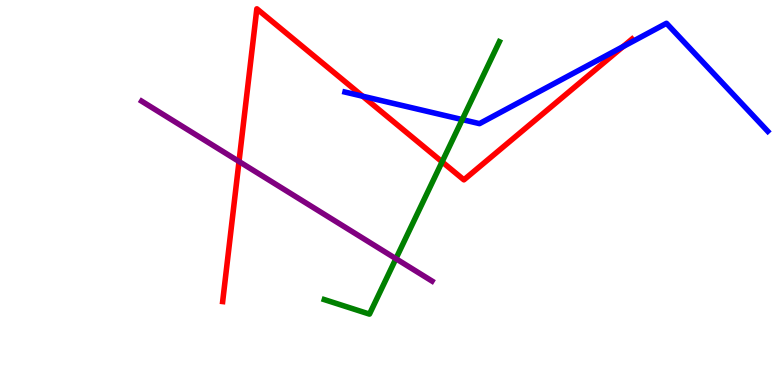[{'lines': ['blue', 'red'], 'intersections': [{'x': 4.68, 'y': 7.5}, {'x': 8.04, 'y': 8.79}]}, {'lines': ['green', 'red'], 'intersections': [{'x': 5.7, 'y': 5.8}]}, {'lines': ['purple', 'red'], 'intersections': [{'x': 3.08, 'y': 5.81}]}, {'lines': ['blue', 'green'], 'intersections': [{'x': 5.96, 'y': 6.89}]}, {'lines': ['blue', 'purple'], 'intersections': []}, {'lines': ['green', 'purple'], 'intersections': [{'x': 5.11, 'y': 3.28}]}]